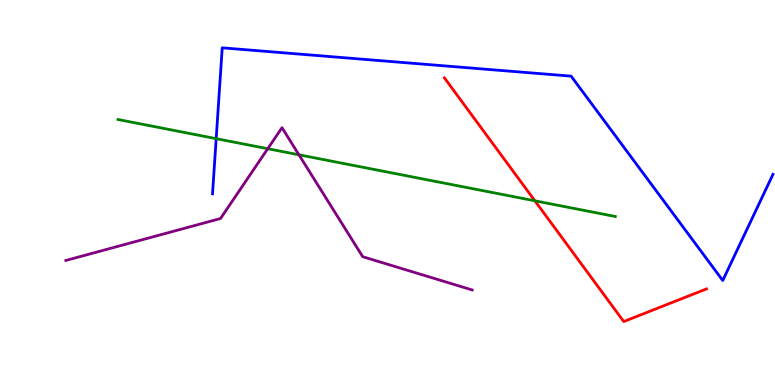[{'lines': ['blue', 'red'], 'intersections': []}, {'lines': ['green', 'red'], 'intersections': [{'x': 6.9, 'y': 4.78}]}, {'lines': ['purple', 'red'], 'intersections': []}, {'lines': ['blue', 'green'], 'intersections': [{'x': 2.79, 'y': 6.4}]}, {'lines': ['blue', 'purple'], 'intersections': []}, {'lines': ['green', 'purple'], 'intersections': [{'x': 3.45, 'y': 6.14}, {'x': 3.86, 'y': 5.98}]}]